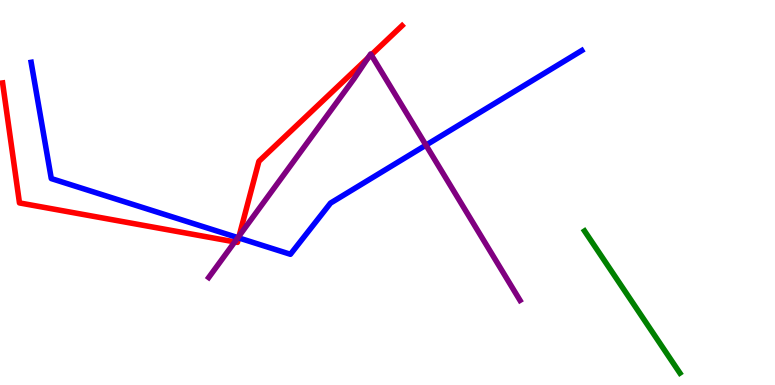[{'lines': ['blue', 'red'], 'intersections': [{'x': 3.08, 'y': 3.82}]}, {'lines': ['green', 'red'], 'intersections': []}, {'lines': ['purple', 'red'], 'intersections': [{'x': 3.03, 'y': 3.72}, {'x': 3.09, 'y': 3.87}, {'x': 4.75, 'y': 8.49}, {'x': 4.79, 'y': 8.57}]}, {'lines': ['blue', 'green'], 'intersections': []}, {'lines': ['blue', 'purple'], 'intersections': [{'x': 3.07, 'y': 3.83}, {'x': 5.5, 'y': 6.23}]}, {'lines': ['green', 'purple'], 'intersections': []}]